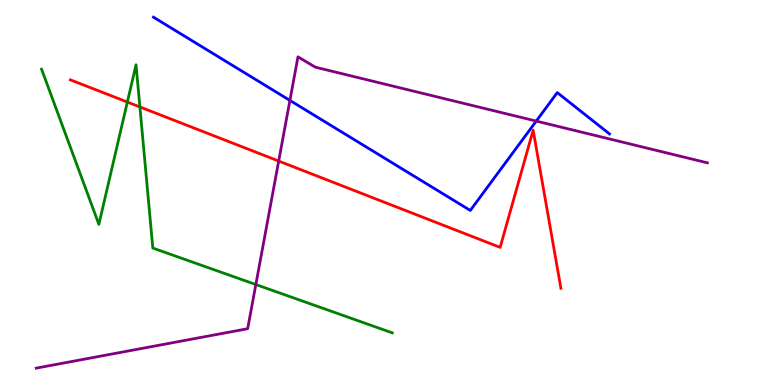[{'lines': ['blue', 'red'], 'intersections': []}, {'lines': ['green', 'red'], 'intersections': [{'x': 1.64, 'y': 7.35}, {'x': 1.81, 'y': 7.22}]}, {'lines': ['purple', 'red'], 'intersections': [{'x': 3.6, 'y': 5.82}]}, {'lines': ['blue', 'green'], 'intersections': []}, {'lines': ['blue', 'purple'], 'intersections': [{'x': 3.74, 'y': 7.39}, {'x': 6.92, 'y': 6.86}]}, {'lines': ['green', 'purple'], 'intersections': [{'x': 3.3, 'y': 2.61}]}]